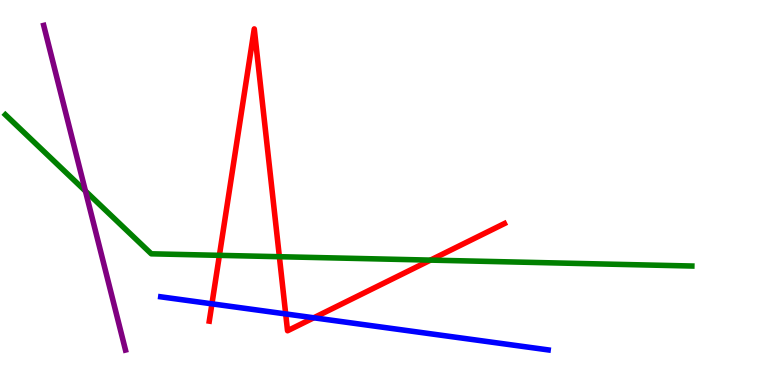[{'lines': ['blue', 'red'], 'intersections': [{'x': 2.73, 'y': 2.11}, {'x': 3.69, 'y': 1.85}, {'x': 4.05, 'y': 1.75}]}, {'lines': ['green', 'red'], 'intersections': [{'x': 2.83, 'y': 3.37}, {'x': 3.6, 'y': 3.33}, {'x': 5.55, 'y': 3.24}]}, {'lines': ['purple', 'red'], 'intersections': []}, {'lines': ['blue', 'green'], 'intersections': []}, {'lines': ['blue', 'purple'], 'intersections': []}, {'lines': ['green', 'purple'], 'intersections': [{'x': 1.1, 'y': 5.04}]}]